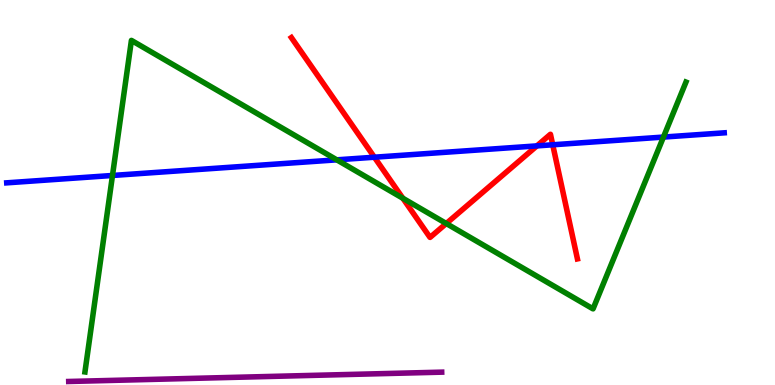[{'lines': ['blue', 'red'], 'intersections': [{'x': 4.83, 'y': 5.92}, {'x': 6.93, 'y': 6.21}, {'x': 7.13, 'y': 6.24}]}, {'lines': ['green', 'red'], 'intersections': [{'x': 5.2, 'y': 4.85}, {'x': 5.76, 'y': 4.19}]}, {'lines': ['purple', 'red'], 'intersections': []}, {'lines': ['blue', 'green'], 'intersections': [{'x': 1.45, 'y': 5.44}, {'x': 4.35, 'y': 5.85}, {'x': 8.56, 'y': 6.44}]}, {'lines': ['blue', 'purple'], 'intersections': []}, {'lines': ['green', 'purple'], 'intersections': []}]